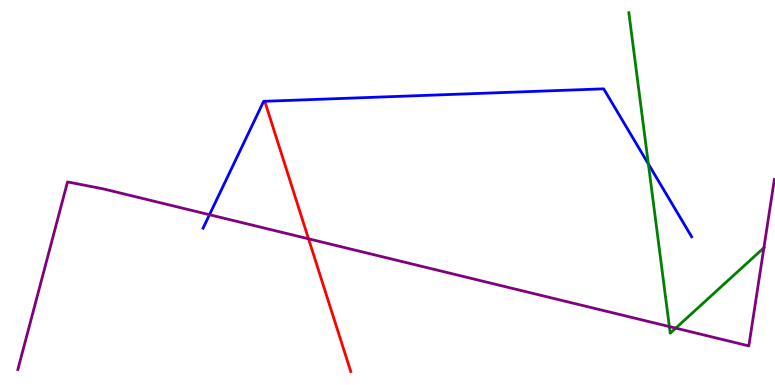[{'lines': ['blue', 'red'], 'intersections': []}, {'lines': ['green', 'red'], 'intersections': []}, {'lines': ['purple', 'red'], 'intersections': [{'x': 3.98, 'y': 3.8}]}, {'lines': ['blue', 'green'], 'intersections': [{'x': 8.37, 'y': 5.74}]}, {'lines': ['blue', 'purple'], 'intersections': [{'x': 2.7, 'y': 4.42}]}, {'lines': ['green', 'purple'], 'intersections': [{'x': 8.64, 'y': 1.52}, {'x': 8.72, 'y': 1.48}, {'x': 9.86, 'y': 3.56}]}]